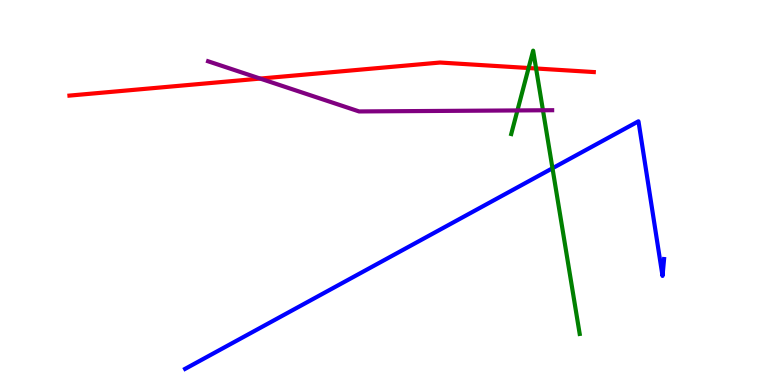[{'lines': ['blue', 'red'], 'intersections': []}, {'lines': ['green', 'red'], 'intersections': [{'x': 6.82, 'y': 8.23}, {'x': 6.92, 'y': 8.22}]}, {'lines': ['purple', 'red'], 'intersections': [{'x': 3.36, 'y': 7.96}]}, {'lines': ['blue', 'green'], 'intersections': [{'x': 7.13, 'y': 5.63}]}, {'lines': ['blue', 'purple'], 'intersections': []}, {'lines': ['green', 'purple'], 'intersections': [{'x': 6.68, 'y': 7.13}, {'x': 7.01, 'y': 7.14}]}]